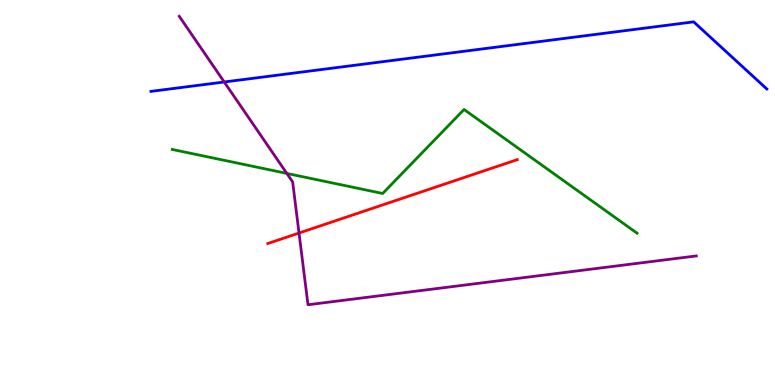[{'lines': ['blue', 'red'], 'intersections': []}, {'lines': ['green', 'red'], 'intersections': []}, {'lines': ['purple', 'red'], 'intersections': [{'x': 3.86, 'y': 3.95}]}, {'lines': ['blue', 'green'], 'intersections': []}, {'lines': ['blue', 'purple'], 'intersections': [{'x': 2.89, 'y': 7.87}]}, {'lines': ['green', 'purple'], 'intersections': [{'x': 3.7, 'y': 5.5}]}]